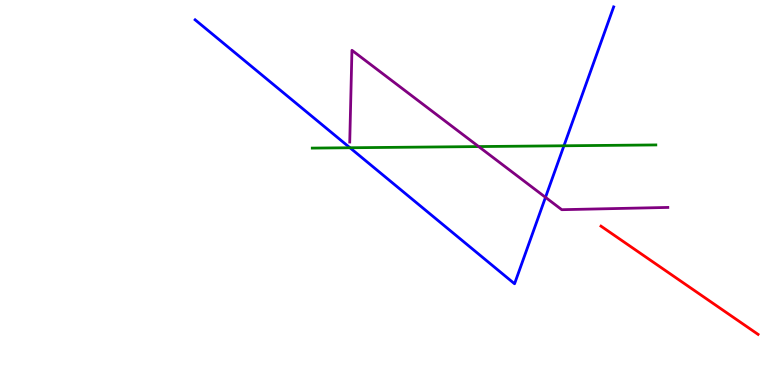[{'lines': ['blue', 'red'], 'intersections': []}, {'lines': ['green', 'red'], 'intersections': []}, {'lines': ['purple', 'red'], 'intersections': []}, {'lines': ['blue', 'green'], 'intersections': [{'x': 4.52, 'y': 6.16}, {'x': 7.28, 'y': 6.21}]}, {'lines': ['blue', 'purple'], 'intersections': [{'x': 7.04, 'y': 4.87}]}, {'lines': ['green', 'purple'], 'intersections': [{'x': 6.18, 'y': 6.19}]}]